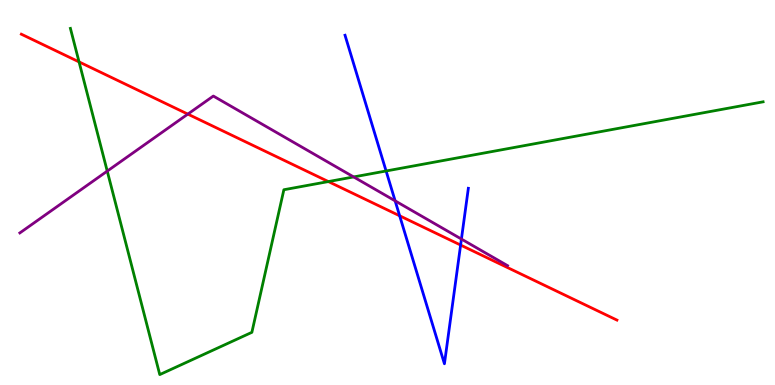[{'lines': ['blue', 'red'], 'intersections': [{'x': 5.16, 'y': 4.4}, {'x': 5.94, 'y': 3.64}]}, {'lines': ['green', 'red'], 'intersections': [{'x': 1.02, 'y': 8.39}, {'x': 4.24, 'y': 5.28}]}, {'lines': ['purple', 'red'], 'intersections': [{'x': 2.42, 'y': 7.04}]}, {'lines': ['blue', 'green'], 'intersections': [{'x': 4.98, 'y': 5.56}]}, {'lines': ['blue', 'purple'], 'intersections': [{'x': 5.1, 'y': 4.78}, {'x': 5.95, 'y': 3.79}]}, {'lines': ['green', 'purple'], 'intersections': [{'x': 1.38, 'y': 5.56}, {'x': 4.56, 'y': 5.4}]}]